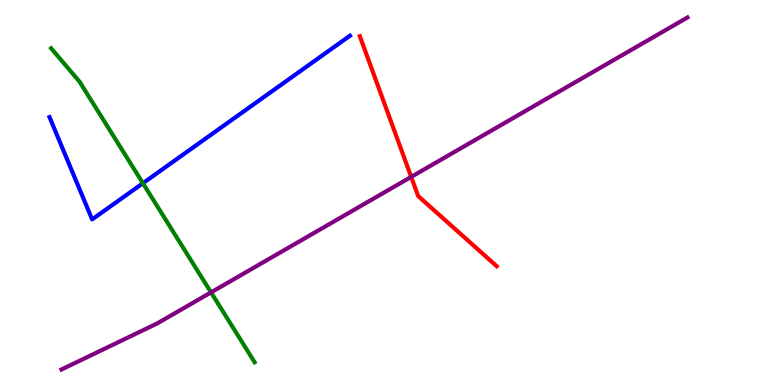[{'lines': ['blue', 'red'], 'intersections': []}, {'lines': ['green', 'red'], 'intersections': []}, {'lines': ['purple', 'red'], 'intersections': [{'x': 5.31, 'y': 5.41}]}, {'lines': ['blue', 'green'], 'intersections': [{'x': 1.84, 'y': 5.24}]}, {'lines': ['blue', 'purple'], 'intersections': []}, {'lines': ['green', 'purple'], 'intersections': [{'x': 2.72, 'y': 2.41}]}]